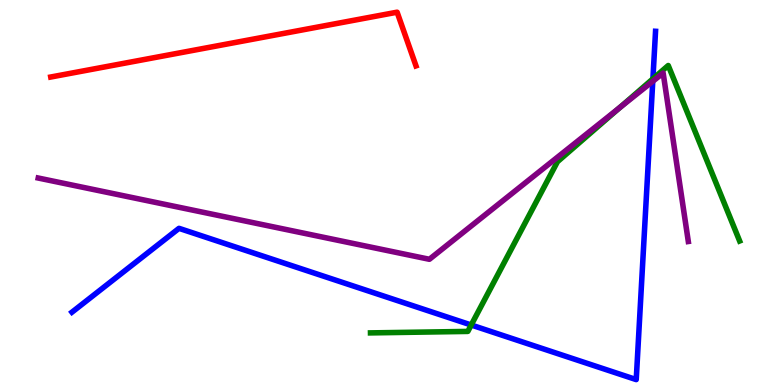[{'lines': ['blue', 'red'], 'intersections': []}, {'lines': ['green', 'red'], 'intersections': []}, {'lines': ['purple', 'red'], 'intersections': []}, {'lines': ['blue', 'green'], 'intersections': [{'x': 6.08, 'y': 1.56}, {'x': 8.42, 'y': 7.95}]}, {'lines': ['blue', 'purple'], 'intersections': [{'x': 8.42, 'y': 7.89}]}, {'lines': ['green', 'purple'], 'intersections': [{'x': 8.0, 'y': 7.21}]}]